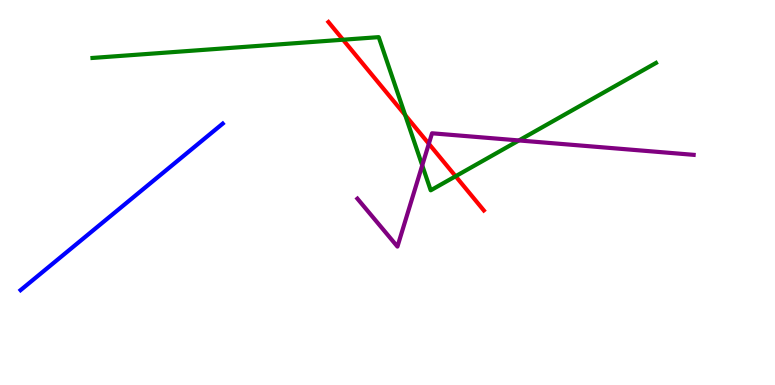[{'lines': ['blue', 'red'], 'intersections': []}, {'lines': ['green', 'red'], 'intersections': [{'x': 4.43, 'y': 8.97}, {'x': 5.23, 'y': 7.01}, {'x': 5.88, 'y': 5.42}]}, {'lines': ['purple', 'red'], 'intersections': [{'x': 5.53, 'y': 6.27}]}, {'lines': ['blue', 'green'], 'intersections': []}, {'lines': ['blue', 'purple'], 'intersections': []}, {'lines': ['green', 'purple'], 'intersections': [{'x': 5.45, 'y': 5.7}, {'x': 6.7, 'y': 6.35}]}]